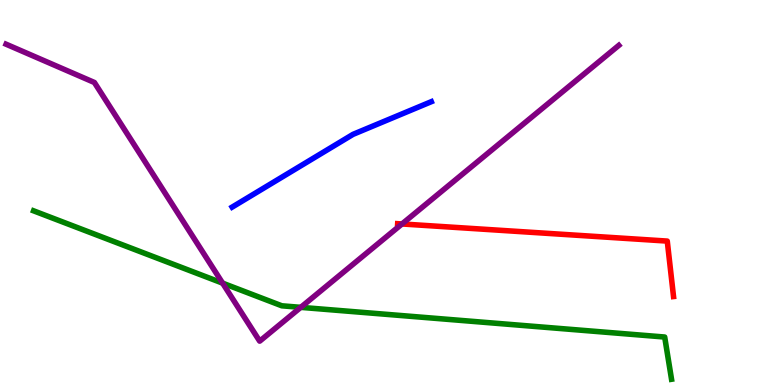[{'lines': ['blue', 'red'], 'intersections': []}, {'lines': ['green', 'red'], 'intersections': []}, {'lines': ['purple', 'red'], 'intersections': [{'x': 5.19, 'y': 4.18}]}, {'lines': ['blue', 'green'], 'intersections': []}, {'lines': ['blue', 'purple'], 'intersections': []}, {'lines': ['green', 'purple'], 'intersections': [{'x': 2.87, 'y': 2.65}, {'x': 3.88, 'y': 2.02}]}]